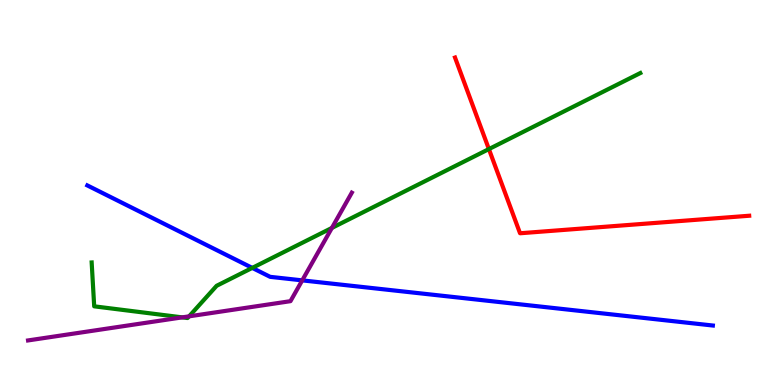[{'lines': ['blue', 'red'], 'intersections': []}, {'lines': ['green', 'red'], 'intersections': [{'x': 6.31, 'y': 6.13}]}, {'lines': ['purple', 'red'], 'intersections': []}, {'lines': ['blue', 'green'], 'intersections': [{'x': 3.26, 'y': 3.04}]}, {'lines': ['blue', 'purple'], 'intersections': [{'x': 3.9, 'y': 2.72}]}, {'lines': ['green', 'purple'], 'intersections': [{'x': 2.35, 'y': 1.76}, {'x': 2.44, 'y': 1.78}, {'x': 4.28, 'y': 4.08}]}]